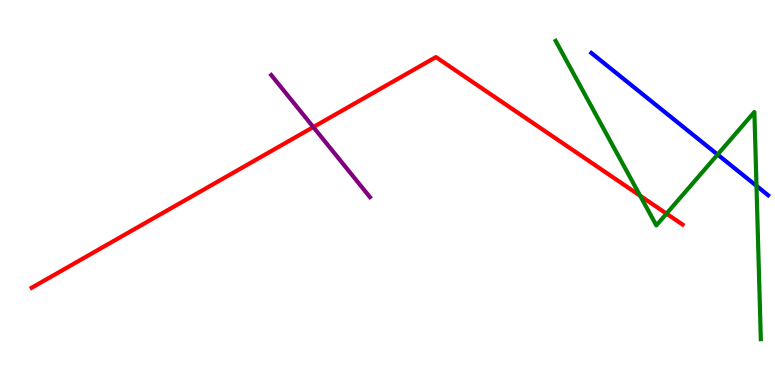[{'lines': ['blue', 'red'], 'intersections': []}, {'lines': ['green', 'red'], 'intersections': [{'x': 8.26, 'y': 4.92}, {'x': 8.6, 'y': 4.45}]}, {'lines': ['purple', 'red'], 'intersections': [{'x': 4.04, 'y': 6.7}]}, {'lines': ['blue', 'green'], 'intersections': [{'x': 9.26, 'y': 5.99}, {'x': 9.76, 'y': 5.17}]}, {'lines': ['blue', 'purple'], 'intersections': []}, {'lines': ['green', 'purple'], 'intersections': []}]